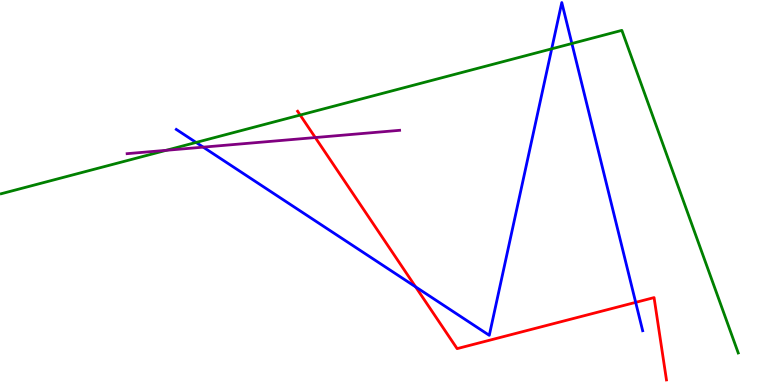[{'lines': ['blue', 'red'], 'intersections': [{'x': 5.36, 'y': 2.55}, {'x': 8.2, 'y': 2.15}]}, {'lines': ['green', 'red'], 'intersections': [{'x': 3.87, 'y': 7.01}]}, {'lines': ['purple', 'red'], 'intersections': [{'x': 4.07, 'y': 6.43}]}, {'lines': ['blue', 'green'], 'intersections': [{'x': 2.53, 'y': 6.3}, {'x': 7.12, 'y': 8.73}, {'x': 7.38, 'y': 8.87}]}, {'lines': ['blue', 'purple'], 'intersections': [{'x': 2.62, 'y': 6.18}]}, {'lines': ['green', 'purple'], 'intersections': [{'x': 2.14, 'y': 6.1}]}]